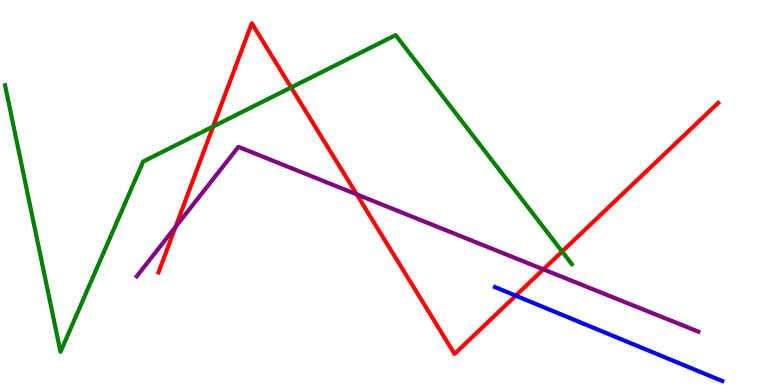[{'lines': ['blue', 'red'], 'intersections': [{'x': 6.65, 'y': 2.32}]}, {'lines': ['green', 'red'], 'intersections': [{'x': 2.75, 'y': 6.71}, {'x': 3.76, 'y': 7.73}, {'x': 7.25, 'y': 3.47}]}, {'lines': ['purple', 'red'], 'intersections': [{'x': 2.26, 'y': 4.11}, {'x': 4.6, 'y': 4.95}, {'x': 7.01, 'y': 3.0}]}, {'lines': ['blue', 'green'], 'intersections': []}, {'lines': ['blue', 'purple'], 'intersections': []}, {'lines': ['green', 'purple'], 'intersections': []}]